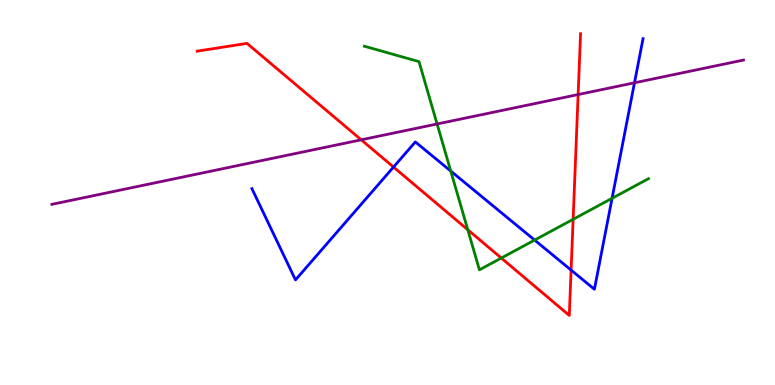[{'lines': ['blue', 'red'], 'intersections': [{'x': 5.08, 'y': 5.66}, {'x': 7.37, 'y': 2.98}]}, {'lines': ['green', 'red'], 'intersections': [{'x': 6.04, 'y': 4.03}, {'x': 6.47, 'y': 3.3}, {'x': 7.4, 'y': 4.3}]}, {'lines': ['purple', 'red'], 'intersections': [{'x': 4.66, 'y': 6.37}, {'x': 7.46, 'y': 7.54}]}, {'lines': ['blue', 'green'], 'intersections': [{'x': 5.82, 'y': 5.56}, {'x': 6.9, 'y': 3.76}, {'x': 7.9, 'y': 4.85}]}, {'lines': ['blue', 'purple'], 'intersections': [{'x': 8.19, 'y': 7.85}]}, {'lines': ['green', 'purple'], 'intersections': [{'x': 5.64, 'y': 6.78}]}]